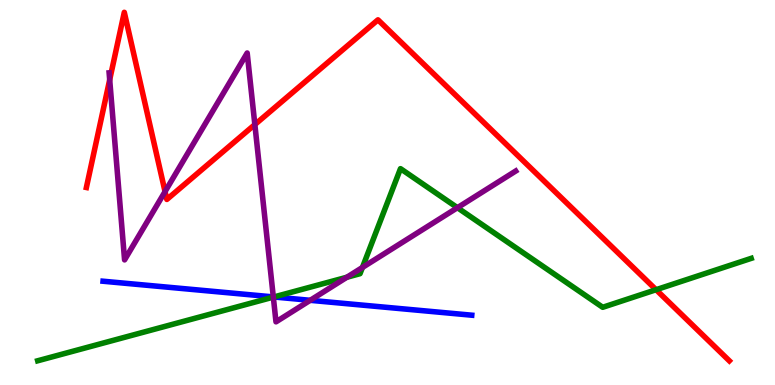[{'lines': ['blue', 'red'], 'intersections': []}, {'lines': ['green', 'red'], 'intersections': [{'x': 8.47, 'y': 2.47}]}, {'lines': ['purple', 'red'], 'intersections': [{'x': 1.42, 'y': 7.93}, {'x': 2.13, 'y': 5.02}, {'x': 3.29, 'y': 6.76}]}, {'lines': ['blue', 'green'], 'intersections': [{'x': 3.53, 'y': 2.29}]}, {'lines': ['blue', 'purple'], 'intersections': [{'x': 3.53, 'y': 2.29}, {'x': 4.0, 'y': 2.2}]}, {'lines': ['green', 'purple'], 'intersections': [{'x': 3.53, 'y': 2.28}, {'x': 4.48, 'y': 2.8}, {'x': 4.68, 'y': 3.05}, {'x': 5.9, 'y': 4.61}]}]